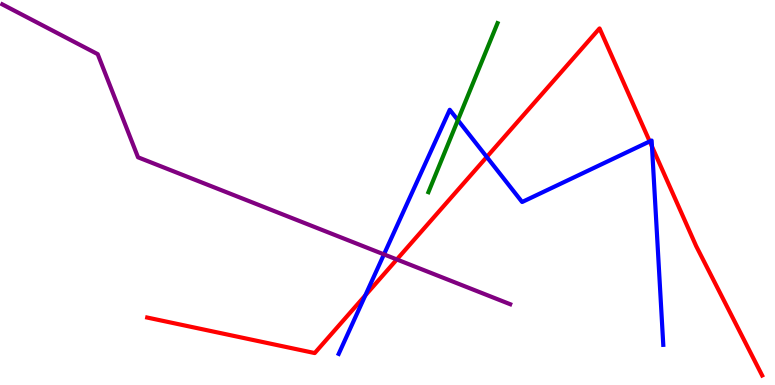[{'lines': ['blue', 'red'], 'intersections': [{'x': 4.71, 'y': 2.33}, {'x': 6.28, 'y': 5.92}, {'x': 8.38, 'y': 6.33}, {'x': 8.41, 'y': 6.19}]}, {'lines': ['green', 'red'], 'intersections': []}, {'lines': ['purple', 'red'], 'intersections': [{'x': 5.12, 'y': 3.26}]}, {'lines': ['blue', 'green'], 'intersections': [{'x': 5.91, 'y': 6.88}]}, {'lines': ['blue', 'purple'], 'intersections': [{'x': 4.95, 'y': 3.39}]}, {'lines': ['green', 'purple'], 'intersections': []}]